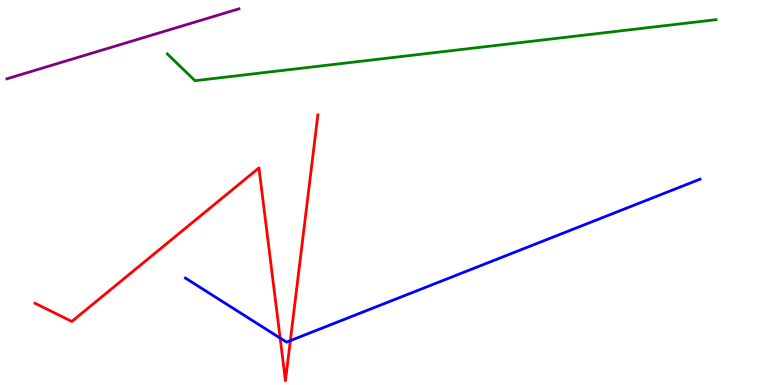[{'lines': ['blue', 'red'], 'intersections': [{'x': 3.61, 'y': 1.22}, {'x': 3.75, 'y': 1.15}]}, {'lines': ['green', 'red'], 'intersections': []}, {'lines': ['purple', 'red'], 'intersections': []}, {'lines': ['blue', 'green'], 'intersections': []}, {'lines': ['blue', 'purple'], 'intersections': []}, {'lines': ['green', 'purple'], 'intersections': []}]